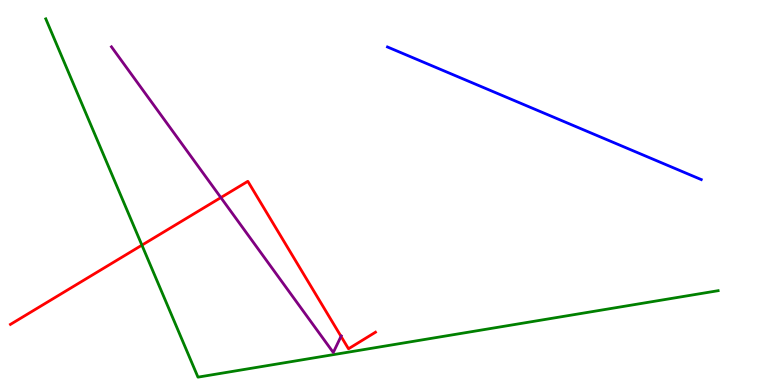[{'lines': ['blue', 'red'], 'intersections': []}, {'lines': ['green', 'red'], 'intersections': [{'x': 1.83, 'y': 3.63}]}, {'lines': ['purple', 'red'], 'intersections': [{'x': 2.85, 'y': 4.87}, {'x': 4.4, 'y': 1.26}]}, {'lines': ['blue', 'green'], 'intersections': []}, {'lines': ['blue', 'purple'], 'intersections': []}, {'lines': ['green', 'purple'], 'intersections': []}]